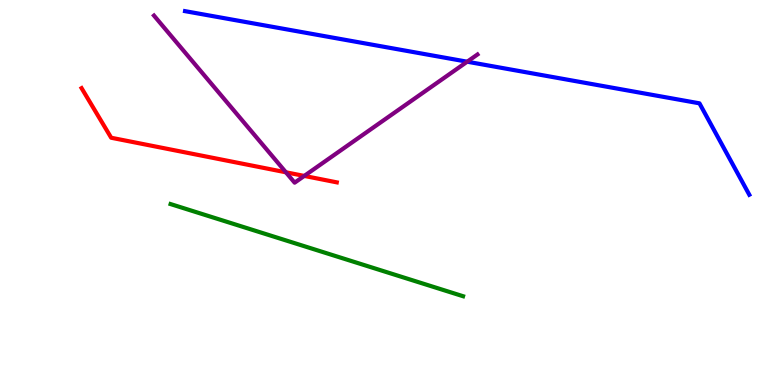[{'lines': ['blue', 'red'], 'intersections': []}, {'lines': ['green', 'red'], 'intersections': []}, {'lines': ['purple', 'red'], 'intersections': [{'x': 3.69, 'y': 5.52}, {'x': 3.93, 'y': 5.43}]}, {'lines': ['blue', 'green'], 'intersections': []}, {'lines': ['blue', 'purple'], 'intersections': [{'x': 6.03, 'y': 8.4}]}, {'lines': ['green', 'purple'], 'intersections': []}]